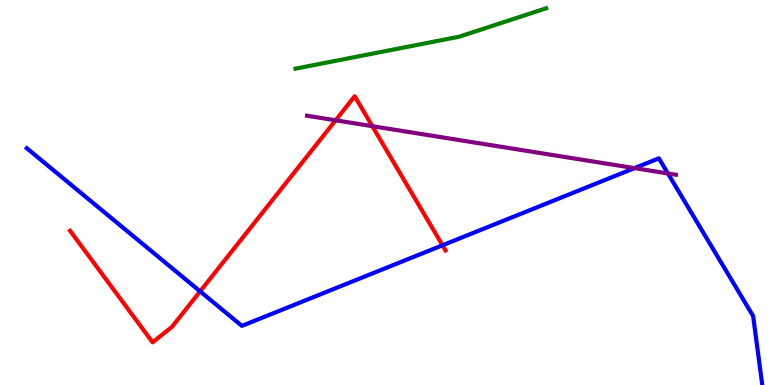[{'lines': ['blue', 'red'], 'intersections': [{'x': 2.58, 'y': 2.43}, {'x': 5.71, 'y': 3.63}]}, {'lines': ['green', 'red'], 'intersections': []}, {'lines': ['purple', 'red'], 'intersections': [{'x': 4.33, 'y': 6.88}, {'x': 4.8, 'y': 6.72}]}, {'lines': ['blue', 'green'], 'intersections': []}, {'lines': ['blue', 'purple'], 'intersections': [{'x': 8.19, 'y': 5.63}, {'x': 8.62, 'y': 5.49}]}, {'lines': ['green', 'purple'], 'intersections': []}]